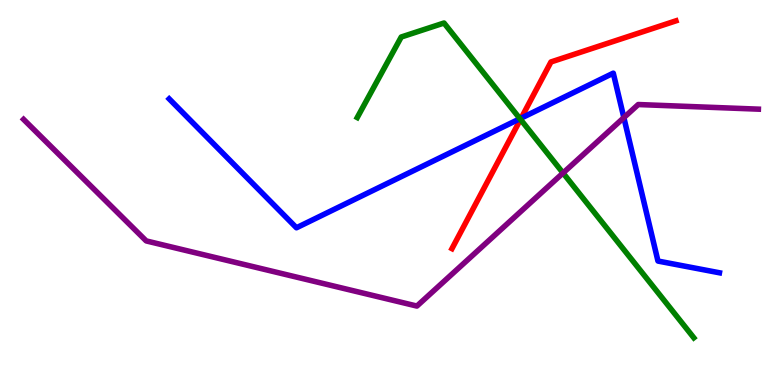[{'lines': ['blue', 'red'], 'intersections': [{'x': 6.72, 'y': 6.93}]}, {'lines': ['green', 'red'], 'intersections': [{'x': 6.72, 'y': 6.9}]}, {'lines': ['purple', 'red'], 'intersections': []}, {'lines': ['blue', 'green'], 'intersections': [{'x': 6.71, 'y': 6.92}]}, {'lines': ['blue', 'purple'], 'intersections': [{'x': 8.05, 'y': 6.94}]}, {'lines': ['green', 'purple'], 'intersections': [{'x': 7.27, 'y': 5.51}]}]